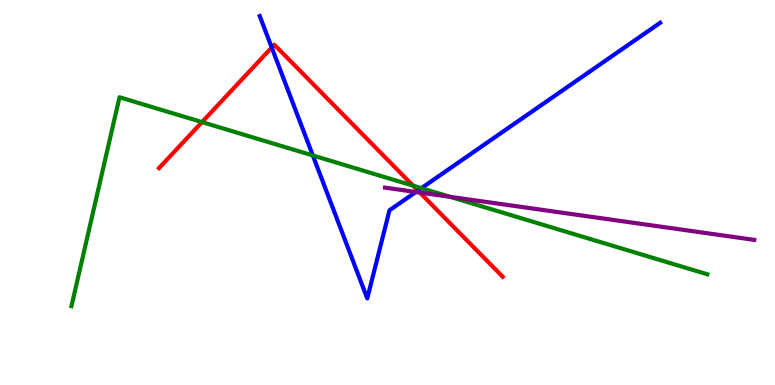[{'lines': ['blue', 'red'], 'intersections': [{'x': 3.51, 'y': 8.77}, {'x': 5.39, 'y': 5.05}]}, {'lines': ['green', 'red'], 'intersections': [{'x': 2.61, 'y': 6.83}, {'x': 5.33, 'y': 5.18}]}, {'lines': ['purple', 'red'], 'intersections': [{'x': 5.42, 'y': 5.0}]}, {'lines': ['blue', 'green'], 'intersections': [{'x': 4.04, 'y': 5.96}, {'x': 5.44, 'y': 5.11}]}, {'lines': ['blue', 'purple'], 'intersections': [{'x': 5.37, 'y': 5.01}]}, {'lines': ['green', 'purple'], 'intersections': [{'x': 5.81, 'y': 4.89}]}]